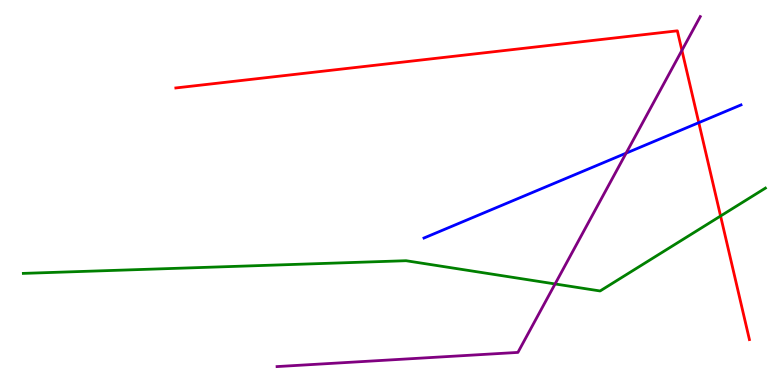[{'lines': ['blue', 'red'], 'intersections': [{'x': 9.02, 'y': 6.81}]}, {'lines': ['green', 'red'], 'intersections': [{'x': 9.3, 'y': 4.39}]}, {'lines': ['purple', 'red'], 'intersections': [{'x': 8.8, 'y': 8.69}]}, {'lines': ['blue', 'green'], 'intersections': []}, {'lines': ['blue', 'purple'], 'intersections': [{'x': 8.08, 'y': 6.02}]}, {'lines': ['green', 'purple'], 'intersections': [{'x': 7.16, 'y': 2.62}]}]